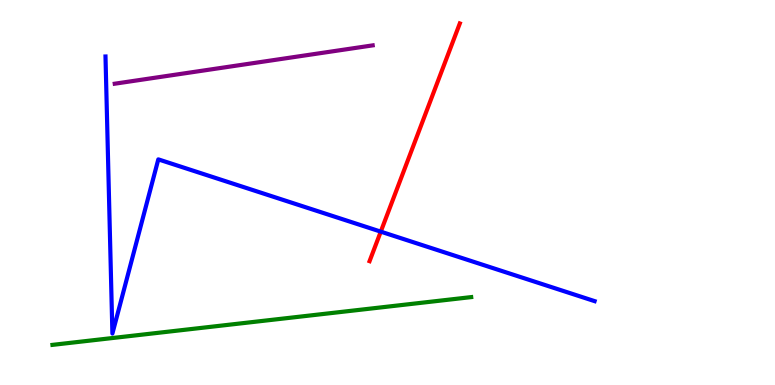[{'lines': ['blue', 'red'], 'intersections': [{'x': 4.91, 'y': 3.98}]}, {'lines': ['green', 'red'], 'intersections': []}, {'lines': ['purple', 'red'], 'intersections': []}, {'lines': ['blue', 'green'], 'intersections': []}, {'lines': ['blue', 'purple'], 'intersections': []}, {'lines': ['green', 'purple'], 'intersections': []}]